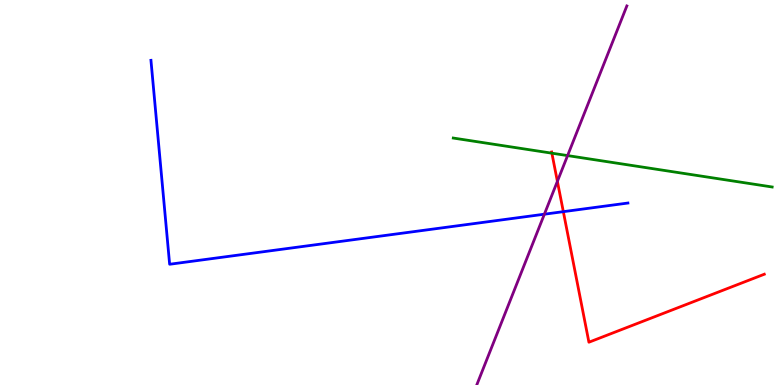[{'lines': ['blue', 'red'], 'intersections': [{'x': 7.27, 'y': 4.5}]}, {'lines': ['green', 'red'], 'intersections': [{'x': 7.12, 'y': 6.02}]}, {'lines': ['purple', 'red'], 'intersections': [{'x': 7.19, 'y': 5.29}]}, {'lines': ['blue', 'green'], 'intersections': []}, {'lines': ['blue', 'purple'], 'intersections': [{'x': 7.02, 'y': 4.44}]}, {'lines': ['green', 'purple'], 'intersections': [{'x': 7.32, 'y': 5.96}]}]